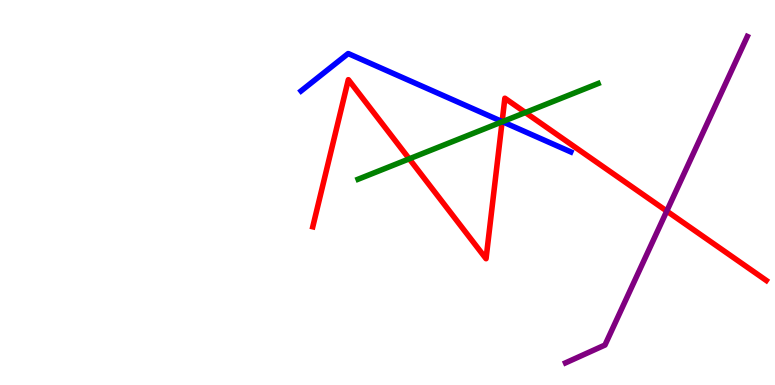[{'lines': ['blue', 'red'], 'intersections': [{'x': 6.48, 'y': 6.84}]}, {'lines': ['green', 'red'], 'intersections': [{'x': 5.28, 'y': 5.87}, {'x': 6.48, 'y': 6.84}, {'x': 6.78, 'y': 7.08}]}, {'lines': ['purple', 'red'], 'intersections': [{'x': 8.6, 'y': 4.52}]}, {'lines': ['blue', 'green'], 'intersections': [{'x': 6.48, 'y': 6.84}]}, {'lines': ['blue', 'purple'], 'intersections': []}, {'lines': ['green', 'purple'], 'intersections': []}]